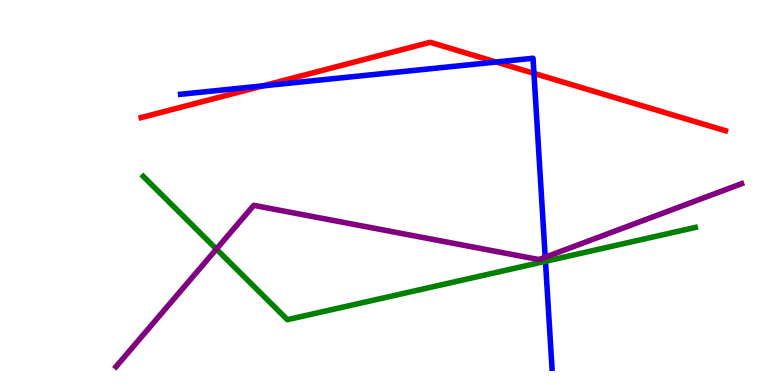[{'lines': ['blue', 'red'], 'intersections': [{'x': 3.39, 'y': 7.77}, {'x': 6.4, 'y': 8.39}, {'x': 6.89, 'y': 8.09}]}, {'lines': ['green', 'red'], 'intersections': []}, {'lines': ['purple', 'red'], 'intersections': []}, {'lines': ['blue', 'green'], 'intersections': [{'x': 7.04, 'y': 3.21}]}, {'lines': ['blue', 'purple'], 'intersections': [{'x': 7.03, 'y': 3.32}]}, {'lines': ['green', 'purple'], 'intersections': [{'x': 2.79, 'y': 3.53}]}]